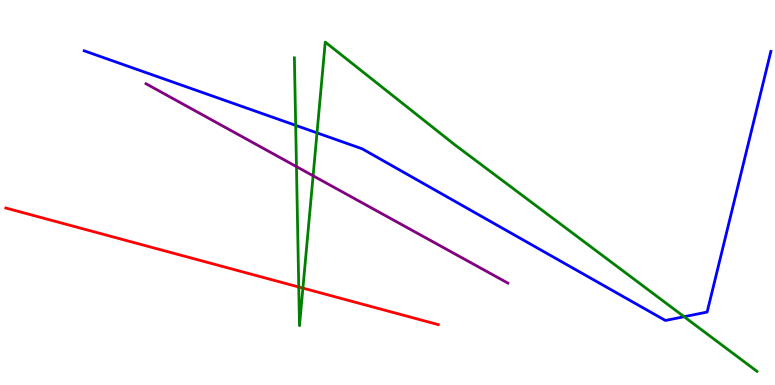[{'lines': ['blue', 'red'], 'intersections': []}, {'lines': ['green', 'red'], 'intersections': [{'x': 3.85, 'y': 2.55}, {'x': 3.91, 'y': 2.52}]}, {'lines': ['purple', 'red'], 'intersections': []}, {'lines': ['blue', 'green'], 'intersections': [{'x': 3.82, 'y': 6.74}, {'x': 4.09, 'y': 6.55}, {'x': 8.83, 'y': 1.77}]}, {'lines': ['blue', 'purple'], 'intersections': []}, {'lines': ['green', 'purple'], 'intersections': [{'x': 3.83, 'y': 5.67}, {'x': 4.04, 'y': 5.43}]}]